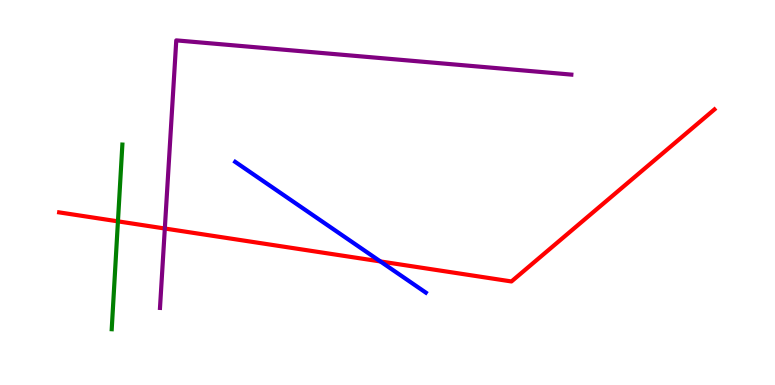[{'lines': ['blue', 'red'], 'intersections': [{'x': 4.91, 'y': 3.21}]}, {'lines': ['green', 'red'], 'intersections': [{'x': 1.52, 'y': 4.25}]}, {'lines': ['purple', 'red'], 'intersections': [{'x': 2.13, 'y': 4.06}]}, {'lines': ['blue', 'green'], 'intersections': []}, {'lines': ['blue', 'purple'], 'intersections': []}, {'lines': ['green', 'purple'], 'intersections': []}]